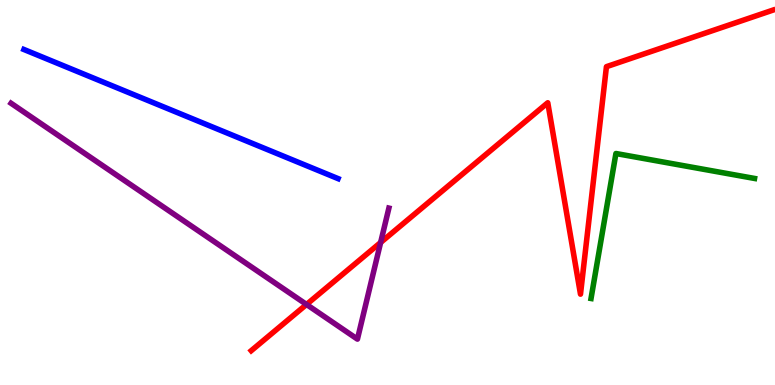[{'lines': ['blue', 'red'], 'intersections': []}, {'lines': ['green', 'red'], 'intersections': []}, {'lines': ['purple', 'red'], 'intersections': [{'x': 3.96, 'y': 2.09}, {'x': 4.91, 'y': 3.7}]}, {'lines': ['blue', 'green'], 'intersections': []}, {'lines': ['blue', 'purple'], 'intersections': []}, {'lines': ['green', 'purple'], 'intersections': []}]